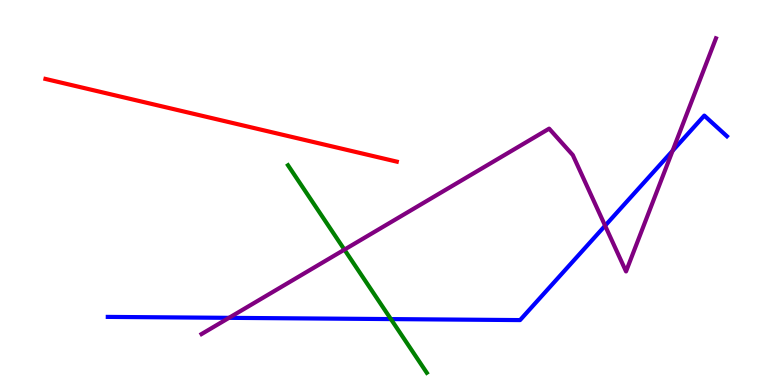[{'lines': ['blue', 'red'], 'intersections': []}, {'lines': ['green', 'red'], 'intersections': []}, {'lines': ['purple', 'red'], 'intersections': []}, {'lines': ['blue', 'green'], 'intersections': [{'x': 5.04, 'y': 1.71}]}, {'lines': ['blue', 'purple'], 'intersections': [{'x': 2.95, 'y': 1.74}, {'x': 7.81, 'y': 4.14}, {'x': 8.68, 'y': 6.08}]}, {'lines': ['green', 'purple'], 'intersections': [{'x': 4.44, 'y': 3.52}]}]